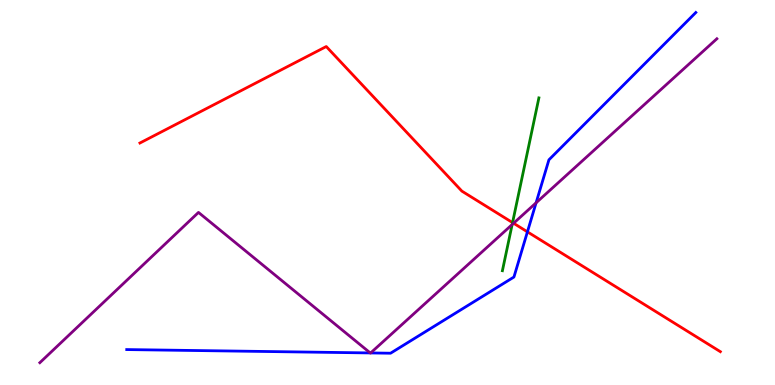[{'lines': ['blue', 'red'], 'intersections': [{'x': 6.81, 'y': 3.98}]}, {'lines': ['green', 'red'], 'intersections': [{'x': 6.61, 'y': 4.22}]}, {'lines': ['purple', 'red'], 'intersections': [{'x': 6.63, 'y': 4.2}]}, {'lines': ['blue', 'green'], 'intersections': []}, {'lines': ['blue', 'purple'], 'intersections': [{'x': 4.78, 'y': 0.833}, {'x': 4.78, 'y': 0.833}, {'x': 6.92, 'y': 4.73}]}, {'lines': ['green', 'purple'], 'intersections': [{'x': 6.61, 'y': 4.17}]}]